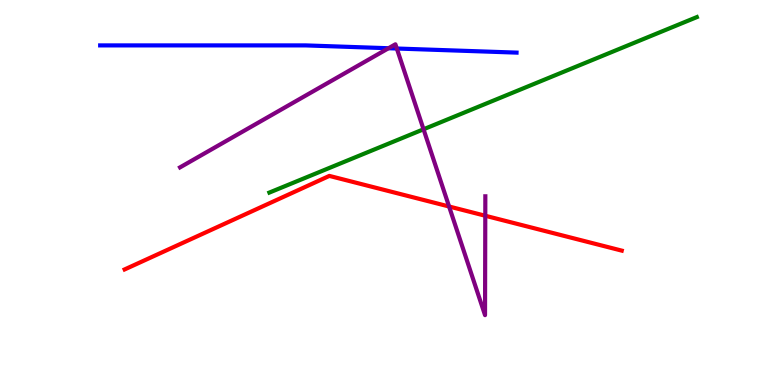[{'lines': ['blue', 'red'], 'intersections': []}, {'lines': ['green', 'red'], 'intersections': []}, {'lines': ['purple', 'red'], 'intersections': [{'x': 5.79, 'y': 4.64}, {'x': 6.26, 'y': 4.4}]}, {'lines': ['blue', 'green'], 'intersections': []}, {'lines': ['blue', 'purple'], 'intersections': [{'x': 5.01, 'y': 8.75}, {'x': 5.12, 'y': 8.74}]}, {'lines': ['green', 'purple'], 'intersections': [{'x': 5.47, 'y': 6.64}]}]